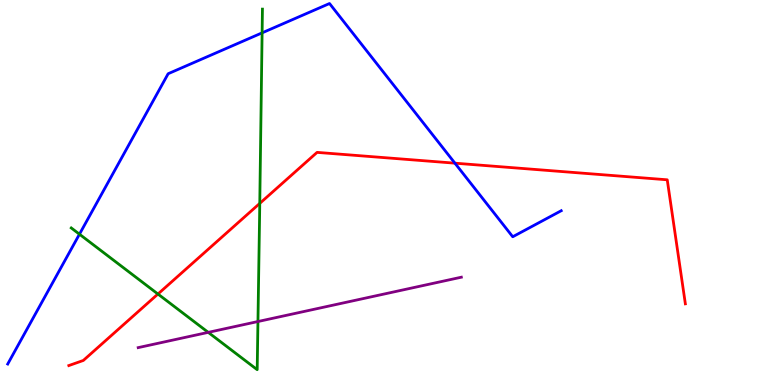[{'lines': ['blue', 'red'], 'intersections': [{'x': 5.87, 'y': 5.76}]}, {'lines': ['green', 'red'], 'intersections': [{'x': 2.04, 'y': 2.36}, {'x': 3.35, 'y': 4.72}]}, {'lines': ['purple', 'red'], 'intersections': []}, {'lines': ['blue', 'green'], 'intersections': [{'x': 1.03, 'y': 3.92}, {'x': 3.38, 'y': 9.15}]}, {'lines': ['blue', 'purple'], 'intersections': []}, {'lines': ['green', 'purple'], 'intersections': [{'x': 2.69, 'y': 1.37}, {'x': 3.33, 'y': 1.65}]}]